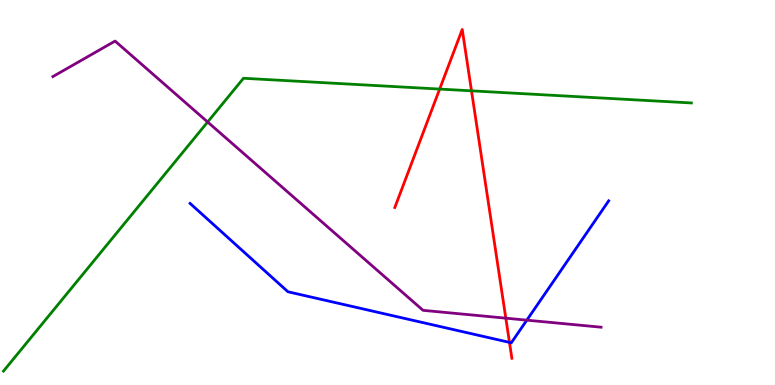[{'lines': ['blue', 'red'], 'intersections': [{'x': 6.57, 'y': 1.11}]}, {'lines': ['green', 'red'], 'intersections': [{'x': 5.67, 'y': 7.69}, {'x': 6.08, 'y': 7.64}]}, {'lines': ['purple', 'red'], 'intersections': [{'x': 6.53, 'y': 1.74}]}, {'lines': ['blue', 'green'], 'intersections': []}, {'lines': ['blue', 'purple'], 'intersections': [{'x': 6.8, 'y': 1.68}]}, {'lines': ['green', 'purple'], 'intersections': [{'x': 2.68, 'y': 6.83}]}]